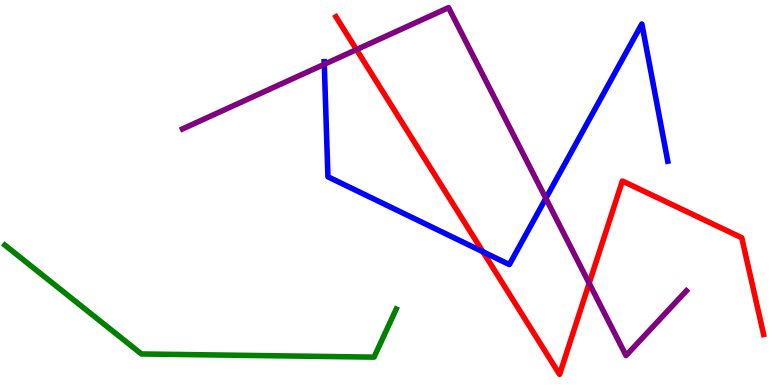[{'lines': ['blue', 'red'], 'intersections': [{'x': 6.23, 'y': 3.46}]}, {'lines': ['green', 'red'], 'intersections': []}, {'lines': ['purple', 'red'], 'intersections': [{'x': 4.6, 'y': 8.71}, {'x': 7.6, 'y': 2.64}]}, {'lines': ['blue', 'green'], 'intersections': []}, {'lines': ['blue', 'purple'], 'intersections': [{'x': 4.18, 'y': 8.33}, {'x': 7.04, 'y': 4.85}]}, {'lines': ['green', 'purple'], 'intersections': []}]